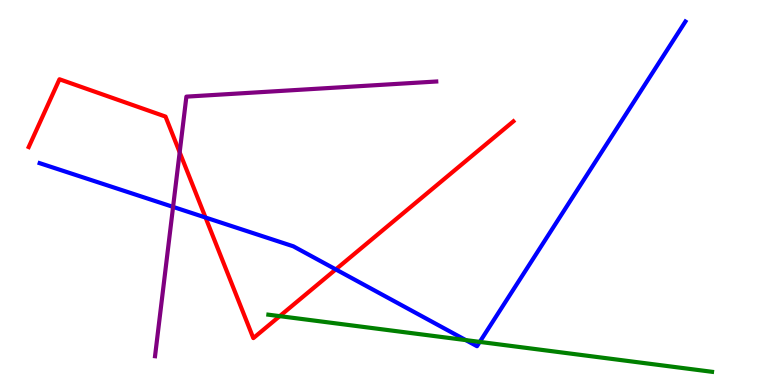[{'lines': ['blue', 'red'], 'intersections': [{'x': 2.65, 'y': 4.35}, {'x': 4.33, 'y': 3.0}]}, {'lines': ['green', 'red'], 'intersections': [{'x': 3.61, 'y': 1.79}]}, {'lines': ['purple', 'red'], 'intersections': [{'x': 2.32, 'y': 6.04}]}, {'lines': ['blue', 'green'], 'intersections': [{'x': 6.01, 'y': 1.17}, {'x': 6.19, 'y': 1.12}]}, {'lines': ['blue', 'purple'], 'intersections': [{'x': 2.23, 'y': 4.63}]}, {'lines': ['green', 'purple'], 'intersections': []}]